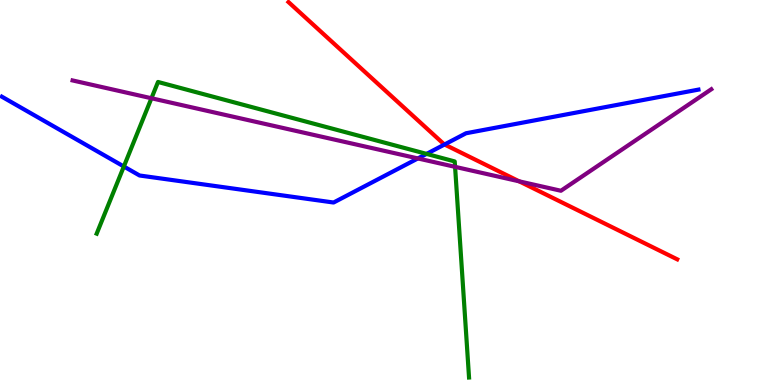[{'lines': ['blue', 'red'], 'intersections': [{'x': 5.74, 'y': 6.25}]}, {'lines': ['green', 'red'], 'intersections': []}, {'lines': ['purple', 'red'], 'intersections': [{'x': 6.7, 'y': 5.29}]}, {'lines': ['blue', 'green'], 'intersections': [{'x': 1.6, 'y': 5.68}, {'x': 5.5, 'y': 6.0}]}, {'lines': ['blue', 'purple'], 'intersections': [{'x': 5.39, 'y': 5.88}]}, {'lines': ['green', 'purple'], 'intersections': [{'x': 1.95, 'y': 7.45}, {'x': 5.87, 'y': 5.67}]}]